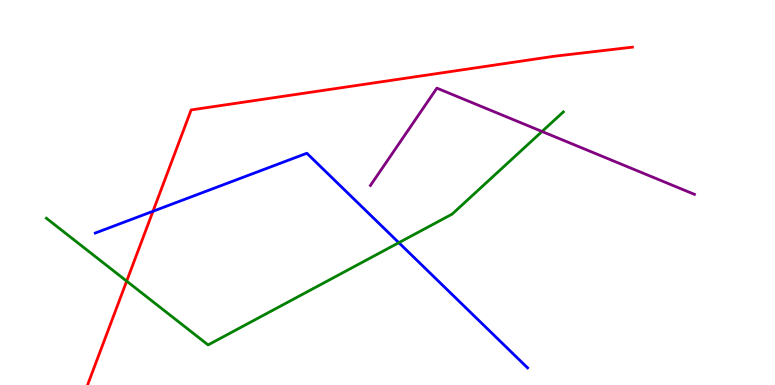[{'lines': ['blue', 'red'], 'intersections': [{'x': 1.97, 'y': 4.51}]}, {'lines': ['green', 'red'], 'intersections': [{'x': 1.63, 'y': 2.7}]}, {'lines': ['purple', 'red'], 'intersections': []}, {'lines': ['blue', 'green'], 'intersections': [{'x': 5.15, 'y': 3.7}]}, {'lines': ['blue', 'purple'], 'intersections': []}, {'lines': ['green', 'purple'], 'intersections': [{'x': 6.99, 'y': 6.58}]}]